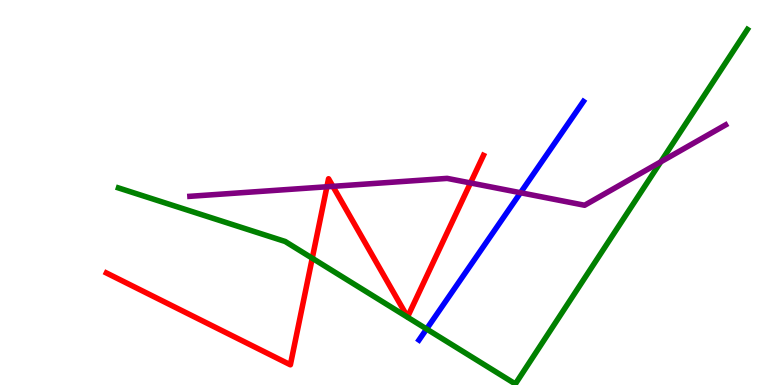[{'lines': ['blue', 'red'], 'intersections': []}, {'lines': ['green', 'red'], 'intersections': [{'x': 4.03, 'y': 3.29}]}, {'lines': ['purple', 'red'], 'intersections': [{'x': 4.22, 'y': 5.15}, {'x': 4.3, 'y': 5.16}, {'x': 6.07, 'y': 5.25}]}, {'lines': ['blue', 'green'], 'intersections': [{'x': 5.5, 'y': 1.45}]}, {'lines': ['blue', 'purple'], 'intersections': [{'x': 6.72, 'y': 4.99}]}, {'lines': ['green', 'purple'], 'intersections': [{'x': 8.53, 'y': 5.8}]}]